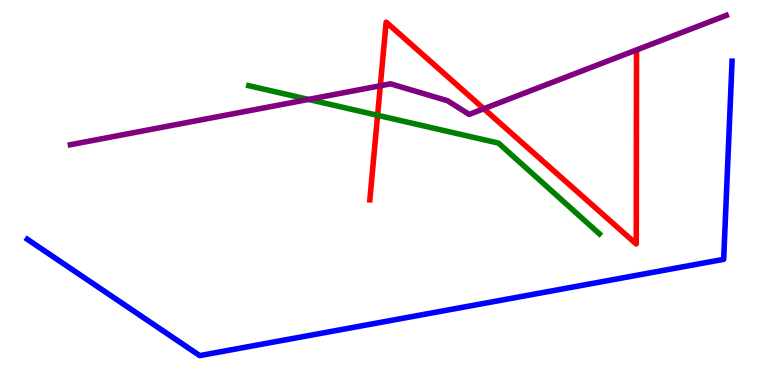[{'lines': ['blue', 'red'], 'intersections': []}, {'lines': ['green', 'red'], 'intersections': [{'x': 4.87, 'y': 7.01}]}, {'lines': ['purple', 'red'], 'intersections': [{'x': 4.91, 'y': 7.77}, {'x': 6.24, 'y': 7.18}]}, {'lines': ['blue', 'green'], 'intersections': []}, {'lines': ['blue', 'purple'], 'intersections': []}, {'lines': ['green', 'purple'], 'intersections': [{'x': 3.98, 'y': 7.42}]}]